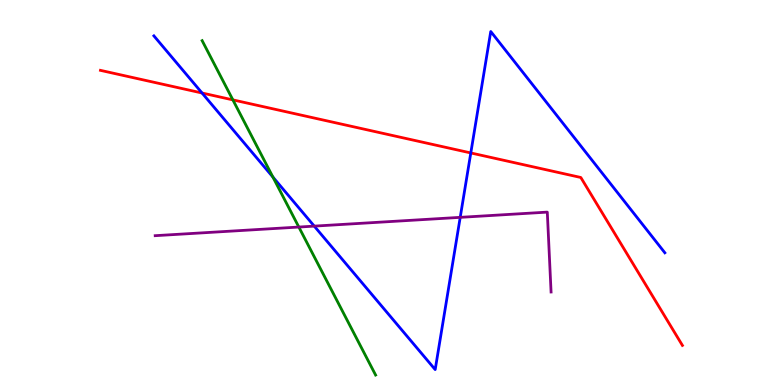[{'lines': ['blue', 'red'], 'intersections': [{'x': 2.61, 'y': 7.58}, {'x': 6.07, 'y': 6.03}]}, {'lines': ['green', 'red'], 'intersections': [{'x': 3.0, 'y': 7.41}]}, {'lines': ['purple', 'red'], 'intersections': []}, {'lines': ['blue', 'green'], 'intersections': [{'x': 3.52, 'y': 5.4}]}, {'lines': ['blue', 'purple'], 'intersections': [{'x': 4.05, 'y': 4.13}, {'x': 5.94, 'y': 4.35}]}, {'lines': ['green', 'purple'], 'intersections': [{'x': 3.86, 'y': 4.1}]}]